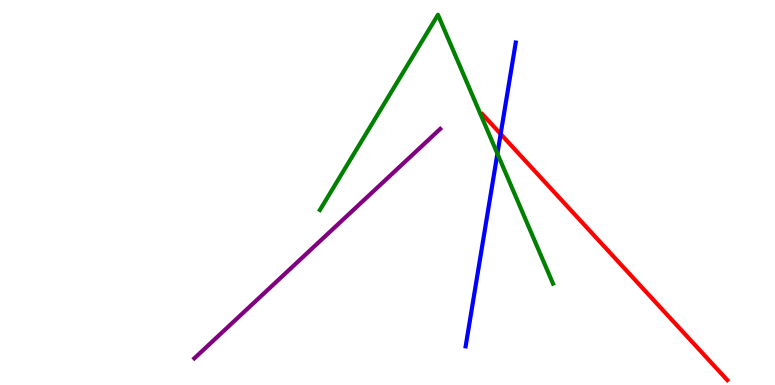[{'lines': ['blue', 'red'], 'intersections': [{'x': 6.46, 'y': 6.52}]}, {'lines': ['green', 'red'], 'intersections': []}, {'lines': ['purple', 'red'], 'intersections': []}, {'lines': ['blue', 'green'], 'intersections': [{'x': 6.42, 'y': 6.01}]}, {'lines': ['blue', 'purple'], 'intersections': []}, {'lines': ['green', 'purple'], 'intersections': []}]